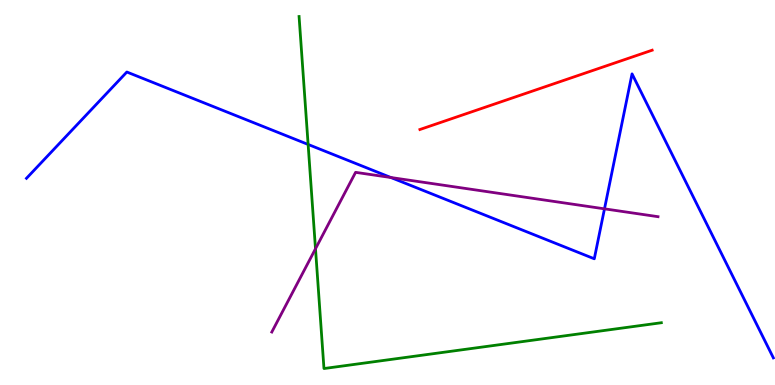[{'lines': ['blue', 'red'], 'intersections': []}, {'lines': ['green', 'red'], 'intersections': []}, {'lines': ['purple', 'red'], 'intersections': []}, {'lines': ['blue', 'green'], 'intersections': [{'x': 3.98, 'y': 6.25}]}, {'lines': ['blue', 'purple'], 'intersections': [{'x': 5.04, 'y': 5.39}, {'x': 7.8, 'y': 4.58}]}, {'lines': ['green', 'purple'], 'intersections': [{'x': 4.07, 'y': 3.54}]}]